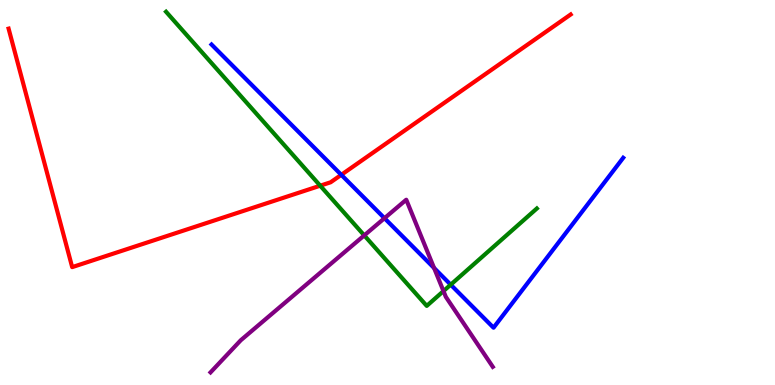[{'lines': ['blue', 'red'], 'intersections': [{'x': 4.4, 'y': 5.46}]}, {'lines': ['green', 'red'], 'intersections': [{'x': 4.13, 'y': 5.18}]}, {'lines': ['purple', 'red'], 'intersections': []}, {'lines': ['blue', 'green'], 'intersections': [{'x': 5.82, 'y': 2.61}]}, {'lines': ['blue', 'purple'], 'intersections': [{'x': 4.96, 'y': 4.33}, {'x': 5.6, 'y': 3.04}]}, {'lines': ['green', 'purple'], 'intersections': [{'x': 4.7, 'y': 3.89}, {'x': 5.72, 'y': 2.44}]}]